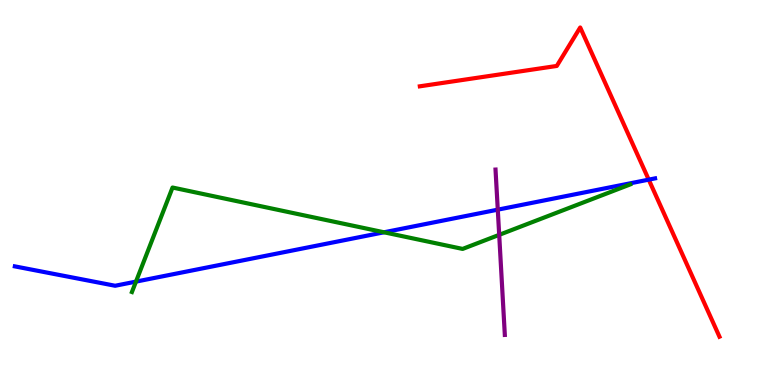[{'lines': ['blue', 'red'], 'intersections': [{'x': 8.37, 'y': 5.33}]}, {'lines': ['green', 'red'], 'intersections': []}, {'lines': ['purple', 'red'], 'intersections': []}, {'lines': ['blue', 'green'], 'intersections': [{'x': 1.75, 'y': 2.69}, {'x': 4.95, 'y': 3.97}]}, {'lines': ['blue', 'purple'], 'intersections': [{'x': 6.42, 'y': 4.55}]}, {'lines': ['green', 'purple'], 'intersections': [{'x': 6.44, 'y': 3.9}]}]